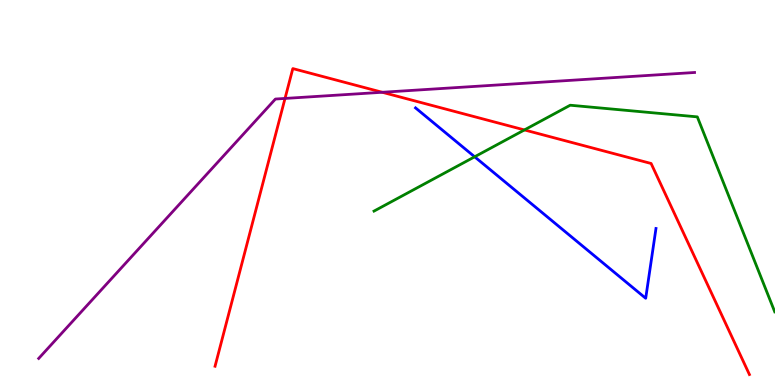[{'lines': ['blue', 'red'], 'intersections': []}, {'lines': ['green', 'red'], 'intersections': [{'x': 6.77, 'y': 6.63}]}, {'lines': ['purple', 'red'], 'intersections': [{'x': 3.68, 'y': 7.44}, {'x': 4.93, 'y': 7.6}]}, {'lines': ['blue', 'green'], 'intersections': [{'x': 6.12, 'y': 5.93}]}, {'lines': ['blue', 'purple'], 'intersections': []}, {'lines': ['green', 'purple'], 'intersections': []}]